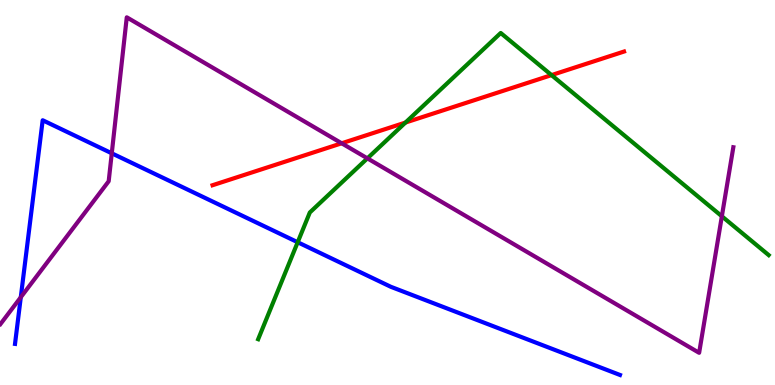[{'lines': ['blue', 'red'], 'intersections': []}, {'lines': ['green', 'red'], 'intersections': [{'x': 5.23, 'y': 6.82}, {'x': 7.12, 'y': 8.05}]}, {'lines': ['purple', 'red'], 'intersections': [{'x': 4.41, 'y': 6.28}]}, {'lines': ['blue', 'green'], 'intersections': [{'x': 3.84, 'y': 3.71}]}, {'lines': ['blue', 'purple'], 'intersections': [{'x': 0.268, 'y': 2.28}, {'x': 1.44, 'y': 6.02}]}, {'lines': ['green', 'purple'], 'intersections': [{'x': 4.74, 'y': 5.89}, {'x': 9.31, 'y': 4.38}]}]